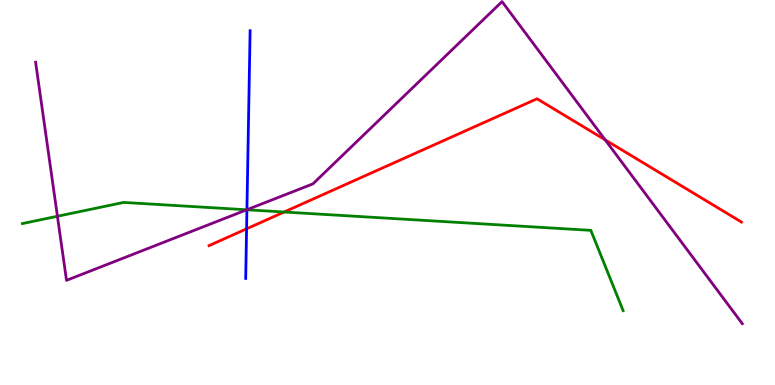[{'lines': ['blue', 'red'], 'intersections': [{'x': 3.18, 'y': 4.06}]}, {'lines': ['green', 'red'], 'intersections': [{'x': 3.67, 'y': 4.49}]}, {'lines': ['purple', 'red'], 'intersections': [{'x': 7.81, 'y': 6.37}]}, {'lines': ['blue', 'green'], 'intersections': [{'x': 3.19, 'y': 4.55}]}, {'lines': ['blue', 'purple'], 'intersections': [{'x': 3.19, 'y': 4.55}]}, {'lines': ['green', 'purple'], 'intersections': [{'x': 0.741, 'y': 4.38}, {'x': 3.18, 'y': 4.55}]}]